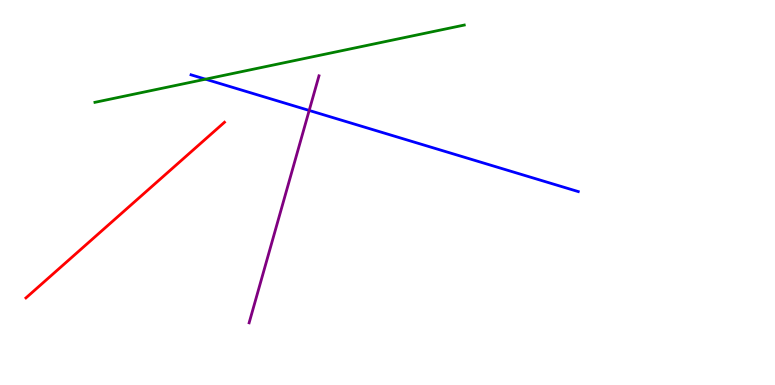[{'lines': ['blue', 'red'], 'intersections': []}, {'lines': ['green', 'red'], 'intersections': []}, {'lines': ['purple', 'red'], 'intersections': []}, {'lines': ['blue', 'green'], 'intersections': [{'x': 2.65, 'y': 7.94}]}, {'lines': ['blue', 'purple'], 'intersections': [{'x': 3.99, 'y': 7.13}]}, {'lines': ['green', 'purple'], 'intersections': []}]